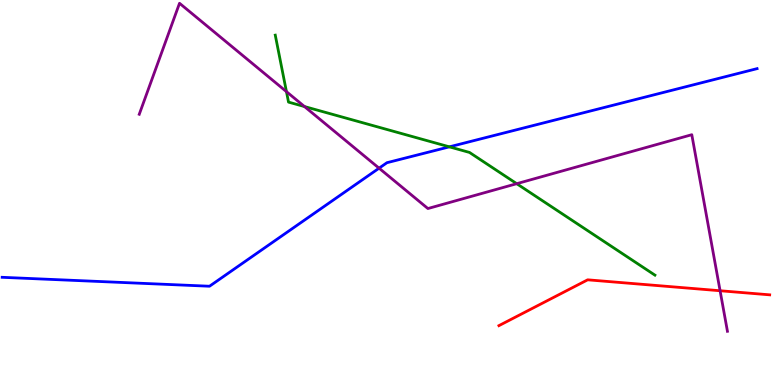[{'lines': ['blue', 'red'], 'intersections': []}, {'lines': ['green', 'red'], 'intersections': []}, {'lines': ['purple', 'red'], 'intersections': [{'x': 9.29, 'y': 2.45}]}, {'lines': ['blue', 'green'], 'intersections': [{'x': 5.8, 'y': 6.19}]}, {'lines': ['blue', 'purple'], 'intersections': [{'x': 4.89, 'y': 5.63}]}, {'lines': ['green', 'purple'], 'intersections': [{'x': 3.7, 'y': 7.62}, {'x': 3.93, 'y': 7.23}, {'x': 6.67, 'y': 5.23}]}]